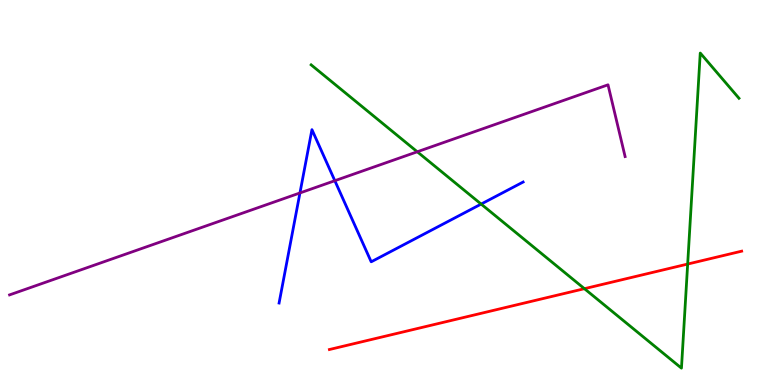[{'lines': ['blue', 'red'], 'intersections': []}, {'lines': ['green', 'red'], 'intersections': [{'x': 7.54, 'y': 2.5}, {'x': 8.87, 'y': 3.14}]}, {'lines': ['purple', 'red'], 'intersections': []}, {'lines': ['blue', 'green'], 'intersections': [{'x': 6.21, 'y': 4.7}]}, {'lines': ['blue', 'purple'], 'intersections': [{'x': 3.87, 'y': 4.99}, {'x': 4.32, 'y': 5.31}]}, {'lines': ['green', 'purple'], 'intersections': [{'x': 5.38, 'y': 6.06}]}]